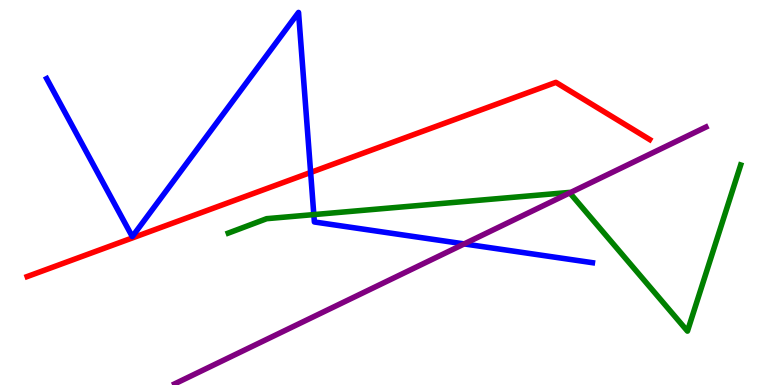[{'lines': ['blue', 'red'], 'intersections': [{'x': 4.01, 'y': 5.52}]}, {'lines': ['green', 'red'], 'intersections': []}, {'lines': ['purple', 'red'], 'intersections': []}, {'lines': ['blue', 'green'], 'intersections': [{'x': 4.05, 'y': 4.43}]}, {'lines': ['blue', 'purple'], 'intersections': [{'x': 5.99, 'y': 3.66}]}, {'lines': ['green', 'purple'], 'intersections': [{'x': 7.35, 'y': 4.99}]}]